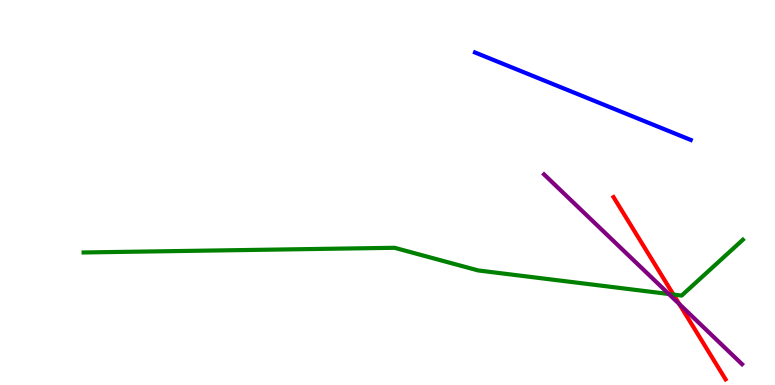[{'lines': ['blue', 'red'], 'intersections': []}, {'lines': ['green', 'red'], 'intersections': [{'x': 8.69, 'y': 2.35}]}, {'lines': ['purple', 'red'], 'intersections': [{'x': 8.76, 'y': 2.1}]}, {'lines': ['blue', 'green'], 'intersections': []}, {'lines': ['blue', 'purple'], 'intersections': []}, {'lines': ['green', 'purple'], 'intersections': [{'x': 8.63, 'y': 2.36}]}]